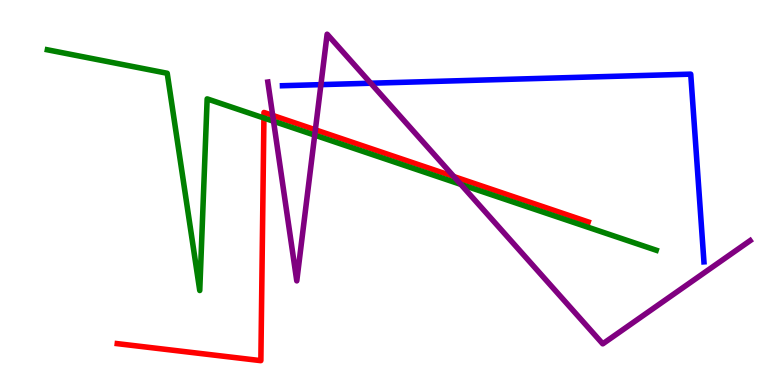[{'lines': ['blue', 'red'], 'intersections': []}, {'lines': ['green', 'red'], 'intersections': [{'x': 3.41, 'y': 6.93}]}, {'lines': ['purple', 'red'], 'intersections': [{'x': 3.52, 'y': 7.0}, {'x': 4.07, 'y': 6.63}, {'x': 5.86, 'y': 5.41}]}, {'lines': ['blue', 'green'], 'intersections': []}, {'lines': ['blue', 'purple'], 'intersections': [{'x': 4.14, 'y': 7.8}, {'x': 4.78, 'y': 7.84}]}, {'lines': ['green', 'purple'], 'intersections': [{'x': 3.53, 'y': 6.85}, {'x': 4.06, 'y': 6.49}, {'x': 5.95, 'y': 5.21}]}]